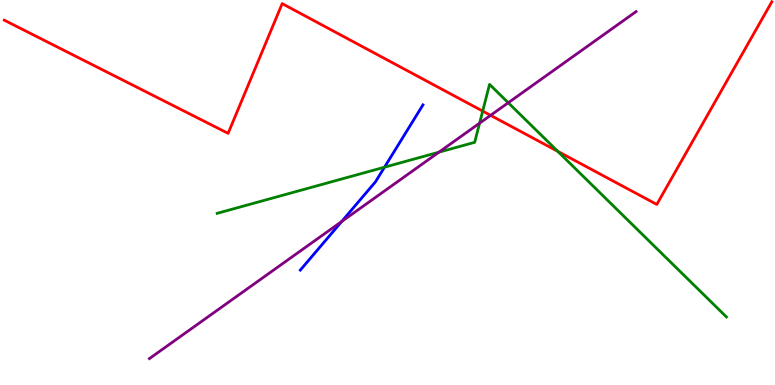[{'lines': ['blue', 'red'], 'intersections': []}, {'lines': ['green', 'red'], 'intersections': [{'x': 6.23, 'y': 7.11}, {'x': 7.2, 'y': 6.07}]}, {'lines': ['purple', 'red'], 'intersections': [{'x': 6.33, 'y': 7.0}]}, {'lines': ['blue', 'green'], 'intersections': [{'x': 4.96, 'y': 5.66}]}, {'lines': ['blue', 'purple'], 'intersections': [{'x': 4.41, 'y': 4.25}]}, {'lines': ['green', 'purple'], 'intersections': [{'x': 5.66, 'y': 6.05}, {'x': 6.19, 'y': 6.8}, {'x': 6.56, 'y': 7.33}]}]